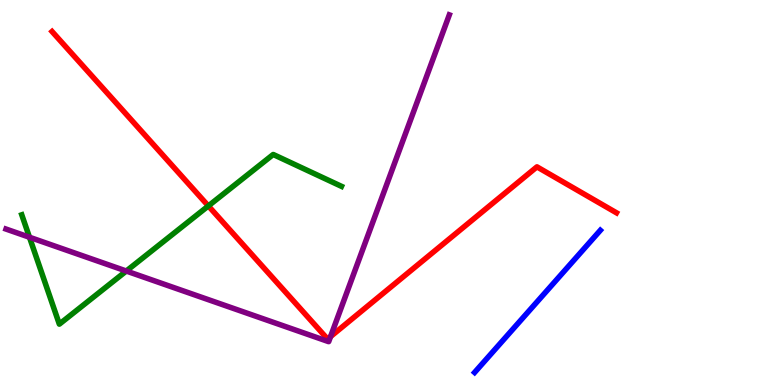[{'lines': ['blue', 'red'], 'intersections': []}, {'lines': ['green', 'red'], 'intersections': [{'x': 2.69, 'y': 4.65}]}, {'lines': ['purple', 'red'], 'intersections': [{'x': 4.27, 'y': 1.26}]}, {'lines': ['blue', 'green'], 'intersections': []}, {'lines': ['blue', 'purple'], 'intersections': []}, {'lines': ['green', 'purple'], 'intersections': [{'x': 0.38, 'y': 3.84}, {'x': 1.63, 'y': 2.96}]}]